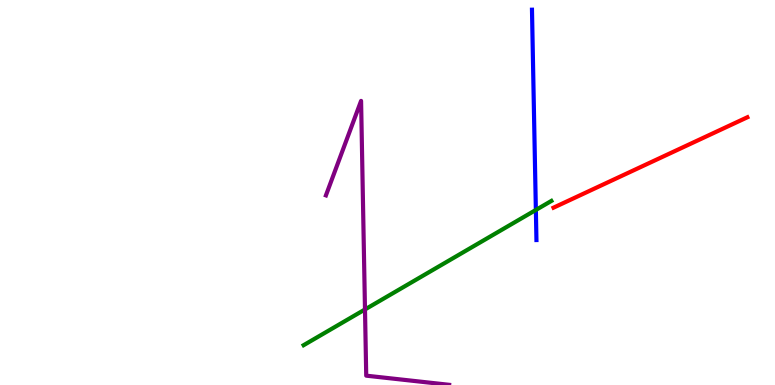[{'lines': ['blue', 'red'], 'intersections': []}, {'lines': ['green', 'red'], 'intersections': []}, {'lines': ['purple', 'red'], 'intersections': []}, {'lines': ['blue', 'green'], 'intersections': [{'x': 6.91, 'y': 4.55}]}, {'lines': ['blue', 'purple'], 'intersections': []}, {'lines': ['green', 'purple'], 'intersections': [{'x': 4.71, 'y': 1.96}]}]